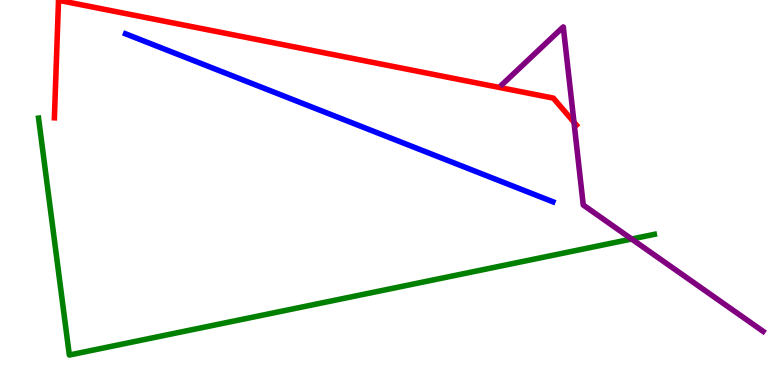[{'lines': ['blue', 'red'], 'intersections': []}, {'lines': ['green', 'red'], 'intersections': []}, {'lines': ['purple', 'red'], 'intersections': [{'x': 7.41, 'y': 6.83}]}, {'lines': ['blue', 'green'], 'intersections': []}, {'lines': ['blue', 'purple'], 'intersections': []}, {'lines': ['green', 'purple'], 'intersections': [{'x': 8.15, 'y': 3.79}]}]